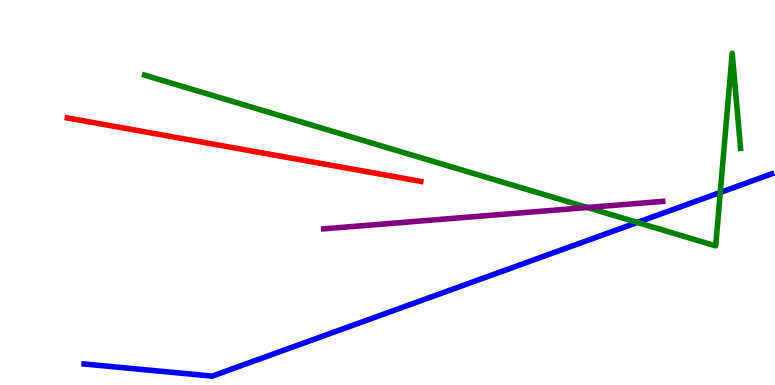[{'lines': ['blue', 'red'], 'intersections': []}, {'lines': ['green', 'red'], 'intersections': []}, {'lines': ['purple', 'red'], 'intersections': []}, {'lines': ['blue', 'green'], 'intersections': [{'x': 8.22, 'y': 4.22}, {'x': 9.29, 'y': 5.0}]}, {'lines': ['blue', 'purple'], 'intersections': []}, {'lines': ['green', 'purple'], 'intersections': [{'x': 7.58, 'y': 4.61}]}]